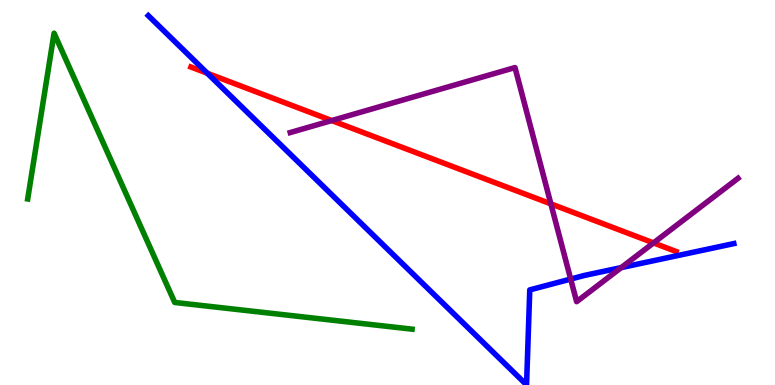[{'lines': ['blue', 'red'], 'intersections': [{'x': 2.68, 'y': 8.1}]}, {'lines': ['green', 'red'], 'intersections': []}, {'lines': ['purple', 'red'], 'intersections': [{'x': 4.28, 'y': 6.87}, {'x': 7.11, 'y': 4.7}, {'x': 8.43, 'y': 3.69}]}, {'lines': ['blue', 'green'], 'intersections': []}, {'lines': ['blue', 'purple'], 'intersections': [{'x': 7.36, 'y': 2.75}, {'x': 8.02, 'y': 3.05}]}, {'lines': ['green', 'purple'], 'intersections': []}]